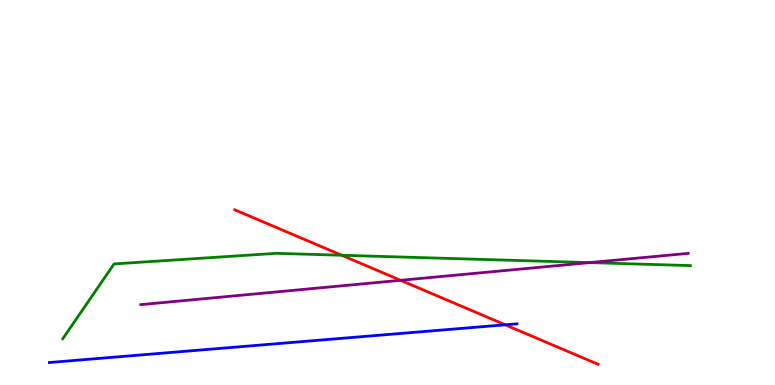[{'lines': ['blue', 'red'], 'intersections': [{'x': 6.52, 'y': 1.56}]}, {'lines': ['green', 'red'], 'intersections': [{'x': 4.41, 'y': 3.37}]}, {'lines': ['purple', 'red'], 'intersections': [{'x': 5.17, 'y': 2.72}]}, {'lines': ['blue', 'green'], 'intersections': []}, {'lines': ['blue', 'purple'], 'intersections': []}, {'lines': ['green', 'purple'], 'intersections': [{'x': 7.61, 'y': 3.18}]}]